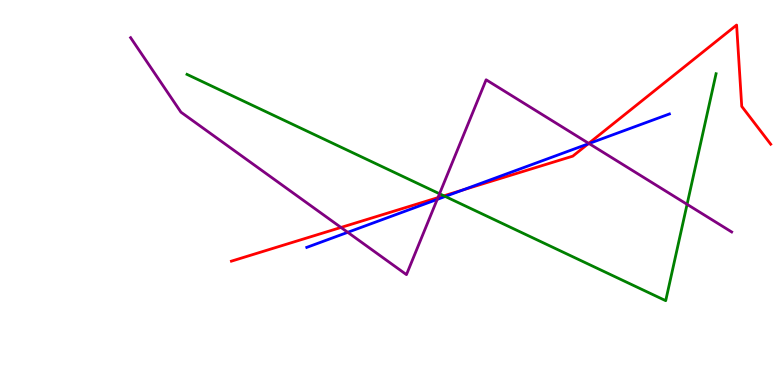[{'lines': ['blue', 'red'], 'intersections': [{'x': 5.97, 'y': 5.07}, {'x': 7.59, 'y': 6.26}]}, {'lines': ['green', 'red'], 'intersections': [{'x': 5.73, 'y': 4.91}]}, {'lines': ['purple', 'red'], 'intersections': [{'x': 4.4, 'y': 4.09}, {'x': 5.65, 'y': 4.87}, {'x': 7.6, 'y': 6.28}]}, {'lines': ['blue', 'green'], 'intersections': [{'x': 5.74, 'y': 4.9}]}, {'lines': ['blue', 'purple'], 'intersections': [{'x': 4.49, 'y': 3.97}, {'x': 5.64, 'y': 4.82}, {'x': 7.6, 'y': 6.27}]}, {'lines': ['green', 'purple'], 'intersections': [{'x': 5.67, 'y': 4.97}, {'x': 8.87, 'y': 4.69}]}]